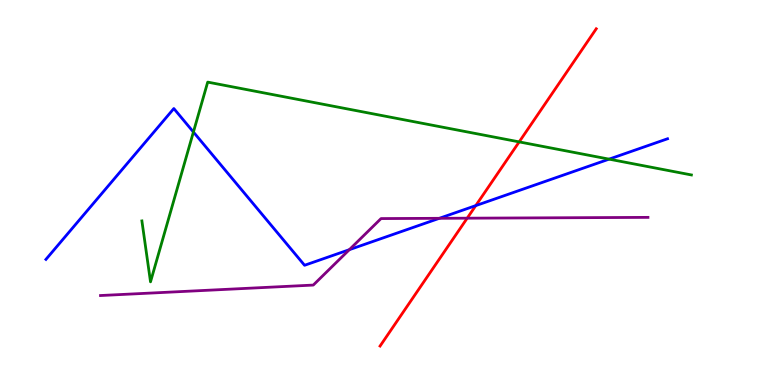[{'lines': ['blue', 'red'], 'intersections': [{'x': 6.14, 'y': 4.66}]}, {'lines': ['green', 'red'], 'intersections': [{'x': 6.7, 'y': 6.31}]}, {'lines': ['purple', 'red'], 'intersections': [{'x': 6.03, 'y': 4.33}]}, {'lines': ['blue', 'green'], 'intersections': [{'x': 2.5, 'y': 6.57}, {'x': 7.86, 'y': 5.87}]}, {'lines': ['blue', 'purple'], 'intersections': [{'x': 4.51, 'y': 3.51}, {'x': 5.67, 'y': 4.33}]}, {'lines': ['green', 'purple'], 'intersections': []}]